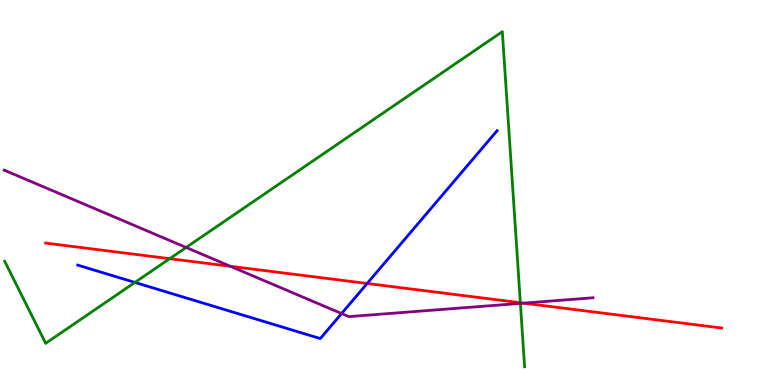[{'lines': ['blue', 'red'], 'intersections': [{'x': 4.74, 'y': 2.64}]}, {'lines': ['green', 'red'], 'intersections': [{'x': 2.19, 'y': 3.28}, {'x': 6.71, 'y': 2.14}]}, {'lines': ['purple', 'red'], 'intersections': [{'x': 2.97, 'y': 3.08}, {'x': 6.76, 'y': 2.13}]}, {'lines': ['blue', 'green'], 'intersections': [{'x': 1.74, 'y': 2.66}]}, {'lines': ['blue', 'purple'], 'intersections': [{'x': 4.41, 'y': 1.86}]}, {'lines': ['green', 'purple'], 'intersections': [{'x': 2.4, 'y': 3.57}, {'x': 6.71, 'y': 2.12}]}]